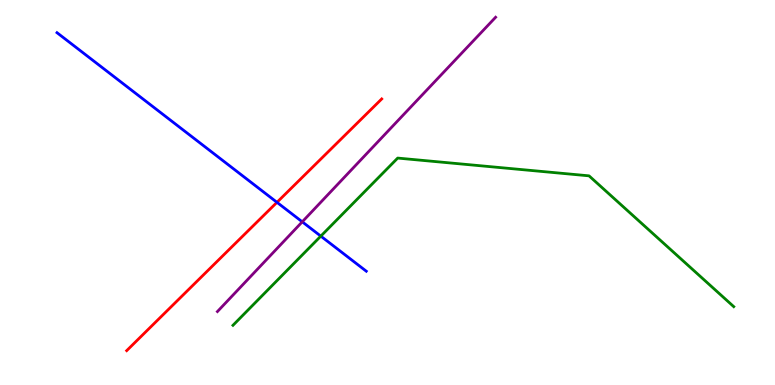[{'lines': ['blue', 'red'], 'intersections': [{'x': 3.57, 'y': 4.74}]}, {'lines': ['green', 'red'], 'intersections': []}, {'lines': ['purple', 'red'], 'intersections': []}, {'lines': ['blue', 'green'], 'intersections': [{'x': 4.14, 'y': 3.87}]}, {'lines': ['blue', 'purple'], 'intersections': [{'x': 3.9, 'y': 4.24}]}, {'lines': ['green', 'purple'], 'intersections': []}]